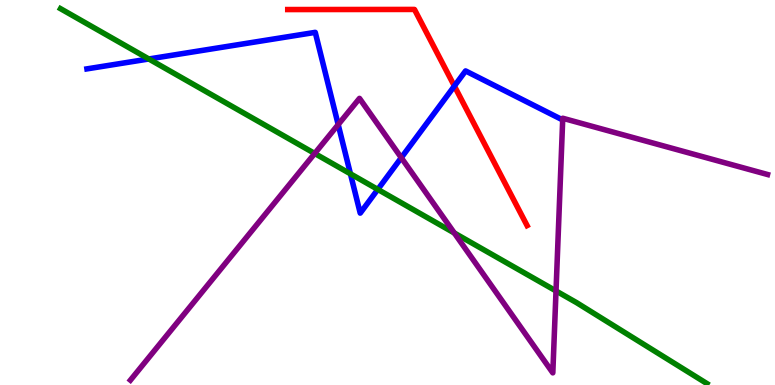[{'lines': ['blue', 'red'], 'intersections': [{'x': 5.86, 'y': 7.77}]}, {'lines': ['green', 'red'], 'intersections': []}, {'lines': ['purple', 'red'], 'intersections': []}, {'lines': ['blue', 'green'], 'intersections': [{'x': 1.92, 'y': 8.47}, {'x': 4.52, 'y': 5.49}, {'x': 4.87, 'y': 5.08}]}, {'lines': ['blue', 'purple'], 'intersections': [{'x': 4.36, 'y': 6.76}, {'x': 5.18, 'y': 5.9}]}, {'lines': ['green', 'purple'], 'intersections': [{'x': 4.06, 'y': 6.01}, {'x': 5.86, 'y': 3.95}, {'x': 7.17, 'y': 2.44}]}]